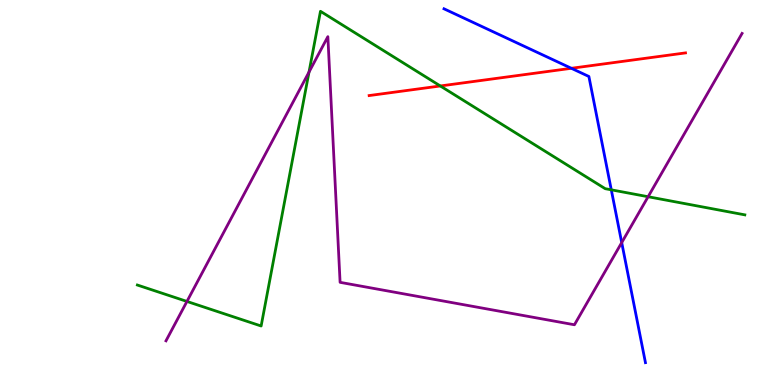[{'lines': ['blue', 'red'], 'intersections': [{'x': 7.37, 'y': 8.23}]}, {'lines': ['green', 'red'], 'intersections': [{'x': 5.68, 'y': 7.77}]}, {'lines': ['purple', 'red'], 'intersections': []}, {'lines': ['blue', 'green'], 'intersections': [{'x': 7.89, 'y': 5.07}]}, {'lines': ['blue', 'purple'], 'intersections': [{'x': 8.02, 'y': 3.7}]}, {'lines': ['green', 'purple'], 'intersections': [{'x': 2.41, 'y': 2.17}, {'x': 3.99, 'y': 8.13}, {'x': 8.36, 'y': 4.89}]}]